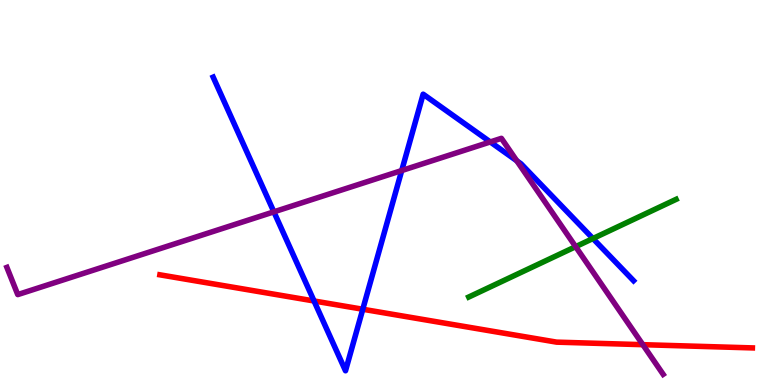[{'lines': ['blue', 'red'], 'intersections': [{'x': 4.05, 'y': 2.18}, {'x': 4.68, 'y': 1.97}]}, {'lines': ['green', 'red'], 'intersections': []}, {'lines': ['purple', 'red'], 'intersections': [{'x': 8.29, 'y': 1.05}]}, {'lines': ['blue', 'green'], 'intersections': [{'x': 7.65, 'y': 3.8}]}, {'lines': ['blue', 'purple'], 'intersections': [{'x': 3.53, 'y': 4.5}, {'x': 5.18, 'y': 5.57}, {'x': 6.33, 'y': 6.31}, {'x': 6.67, 'y': 5.82}]}, {'lines': ['green', 'purple'], 'intersections': [{'x': 7.43, 'y': 3.59}]}]